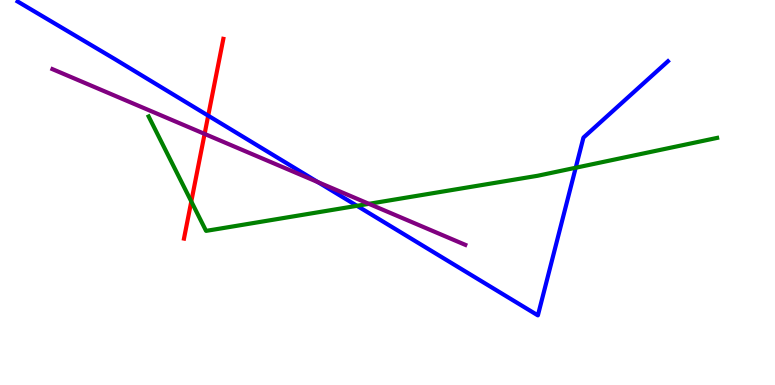[{'lines': ['blue', 'red'], 'intersections': [{'x': 2.69, 'y': 7.0}]}, {'lines': ['green', 'red'], 'intersections': [{'x': 2.47, 'y': 4.77}]}, {'lines': ['purple', 'red'], 'intersections': [{'x': 2.64, 'y': 6.52}]}, {'lines': ['blue', 'green'], 'intersections': [{'x': 4.61, 'y': 4.65}, {'x': 7.43, 'y': 5.64}]}, {'lines': ['blue', 'purple'], 'intersections': [{'x': 4.1, 'y': 5.27}]}, {'lines': ['green', 'purple'], 'intersections': [{'x': 4.76, 'y': 4.71}]}]